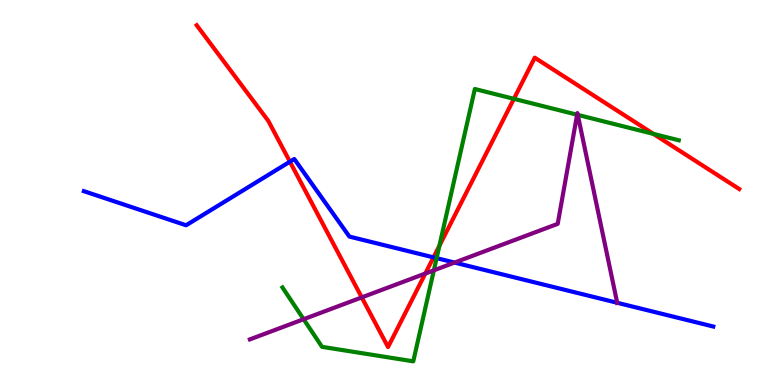[{'lines': ['blue', 'red'], 'intersections': [{'x': 3.74, 'y': 5.8}, {'x': 5.59, 'y': 3.32}]}, {'lines': ['green', 'red'], 'intersections': [{'x': 5.67, 'y': 3.62}, {'x': 6.63, 'y': 7.43}, {'x': 8.43, 'y': 6.52}]}, {'lines': ['purple', 'red'], 'intersections': [{'x': 4.67, 'y': 2.28}, {'x': 5.49, 'y': 2.89}]}, {'lines': ['blue', 'green'], 'intersections': [{'x': 5.63, 'y': 3.3}]}, {'lines': ['blue', 'purple'], 'intersections': [{'x': 5.87, 'y': 3.18}, {'x': 7.96, 'y': 2.14}]}, {'lines': ['green', 'purple'], 'intersections': [{'x': 3.92, 'y': 1.71}, {'x': 5.6, 'y': 2.98}, {'x': 7.45, 'y': 7.02}, {'x': 7.46, 'y': 7.02}]}]